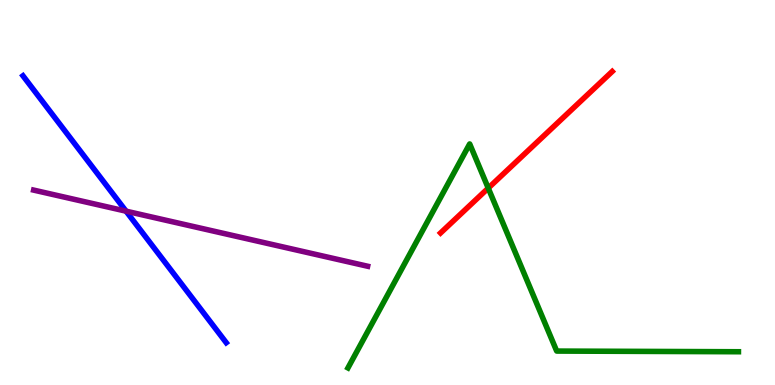[{'lines': ['blue', 'red'], 'intersections': []}, {'lines': ['green', 'red'], 'intersections': [{'x': 6.3, 'y': 5.11}]}, {'lines': ['purple', 'red'], 'intersections': []}, {'lines': ['blue', 'green'], 'intersections': []}, {'lines': ['blue', 'purple'], 'intersections': [{'x': 1.63, 'y': 4.52}]}, {'lines': ['green', 'purple'], 'intersections': []}]